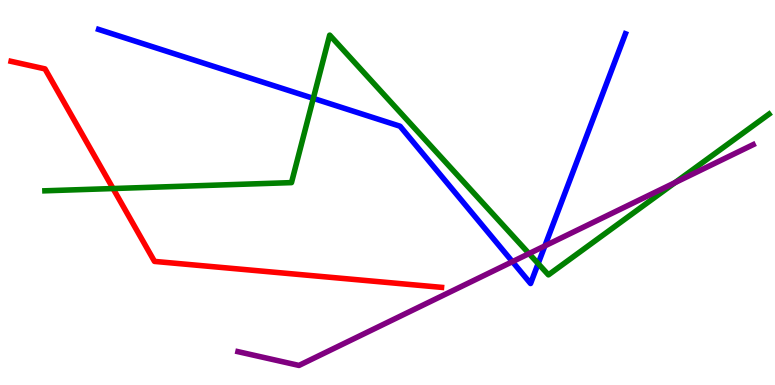[{'lines': ['blue', 'red'], 'intersections': []}, {'lines': ['green', 'red'], 'intersections': [{'x': 1.46, 'y': 5.1}]}, {'lines': ['purple', 'red'], 'intersections': []}, {'lines': ['blue', 'green'], 'intersections': [{'x': 4.04, 'y': 7.45}, {'x': 6.94, 'y': 3.15}]}, {'lines': ['blue', 'purple'], 'intersections': [{'x': 6.61, 'y': 3.2}, {'x': 7.03, 'y': 3.61}]}, {'lines': ['green', 'purple'], 'intersections': [{'x': 6.83, 'y': 3.41}, {'x': 8.71, 'y': 5.26}]}]